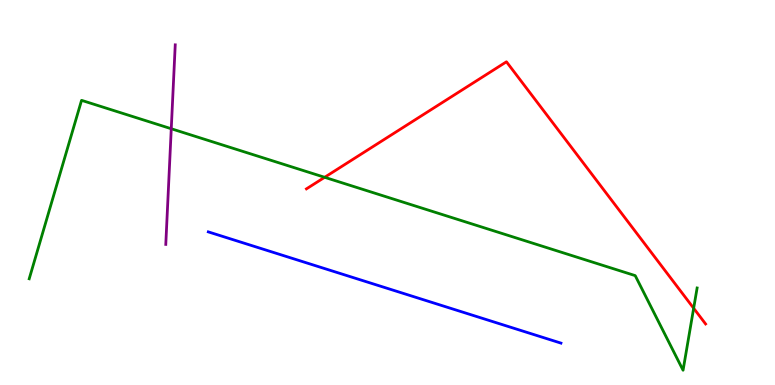[{'lines': ['blue', 'red'], 'intersections': []}, {'lines': ['green', 'red'], 'intersections': [{'x': 4.19, 'y': 5.39}, {'x': 8.95, 'y': 1.99}]}, {'lines': ['purple', 'red'], 'intersections': []}, {'lines': ['blue', 'green'], 'intersections': []}, {'lines': ['blue', 'purple'], 'intersections': []}, {'lines': ['green', 'purple'], 'intersections': [{'x': 2.21, 'y': 6.66}]}]